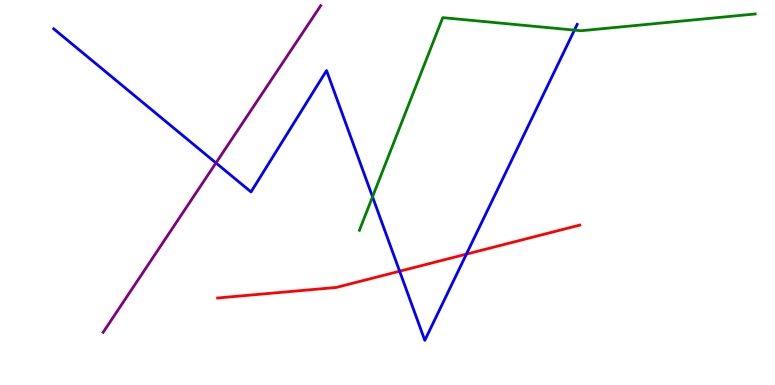[{'lines': ['blue', 'red'], 'intersections': [{'x': 5.16, 'y': 2.96}, {'x': 6.02, 'y': 3.4}]}, {'lines': ['green', 'red'], 'intersections': []}, {'lines': ['purple', 'red'], 'intersections': []}, {'lines': ['blue', 'green'], 'intersections': [{'x': 4.81, 'y': 4.89}, {'x': 7.41, 'y': 9.22}]}, {'lines': ['blue', 'purple'], 'intersections': [{'x': 2.79, 'y': 5.77}]}, {'lines': ['green', 'purple'], 'intersections': []}]